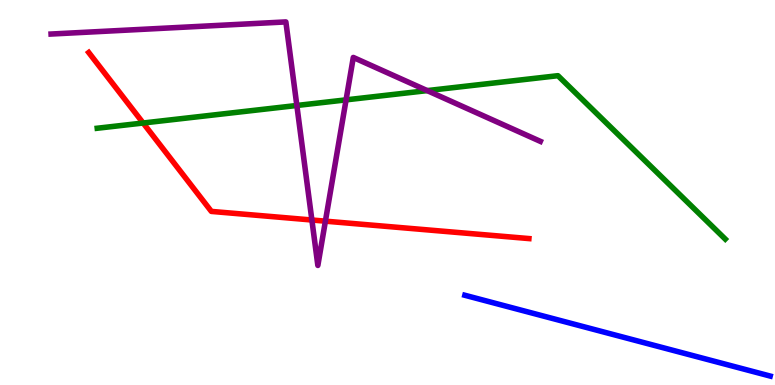[{'lines': ['blue', 'red'], 'intersections': []}, {'lines': ['green', 'red'], 'intersections': [{'x': 1.85, 'y': 6.8}]}, {'lines': ['purple', 'red'], 'intersections': [{'x': 4.02, 'y': 4.29}, {'x': 4.2, 'y': 4.26}]}, {'lines': ['blue', 'green'], 'intersections': []}, {'lines': ['blue', 'purple'], 'intersections': []}, {'lines': ['green', 'purple'], 'intersections': [{'x': 3.83, 'y': 7.26}, {'x': 4.47, 'y': 7.41}, {'x': 5.51, 'y': 7.65}]}]